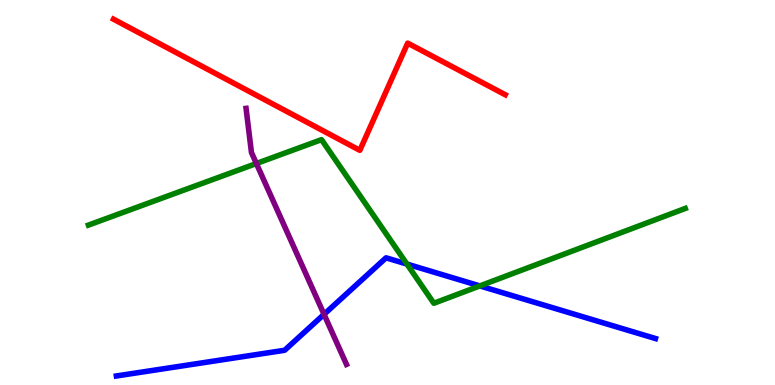[{'lines': ['blue', 'red'], 'intersections': []}, {'lines': ['green', 'red'], 'intersections': []}, {'lines': ['purple', 'red'], 'intersections': []}, {'lines': ['blue', 'green'], 'intersections': [{'x': 5.25, 'y': 3.14}, {'x': 6.19, 'y': 2.57}]}, {'lines': ['blue', 'purple'], 'intersections': [{'x': 4.18, 'y': 1.84}]}, {'lines': ['green', 'purple'], 'intersections': [{'x': 3.31, 'y': 5.75}]}]